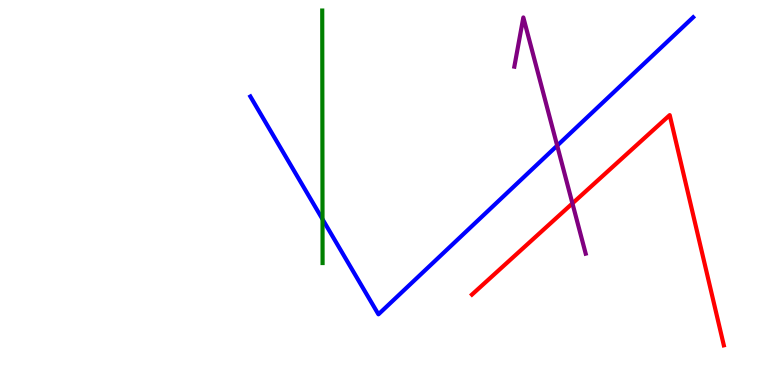[{'lines': ['blue', 'red'], 'intersections': []}, {'lines': ['green', 'red'], 'intersections': []}, {'lines': ['purple', 'red'], 'intersections': [{'x': 7.39, 'y': 4.72}]}, {'lines': ['blue', 'green'], 'intersections': [{'x': 4.16, 'y': 4.31}]}, {'lines': ['blue', 'purple'], 'intersections': [{'x': 7.19, 'y': 6.22}]}, {'lines': ['green', 'purple'], 'intersections': []}]